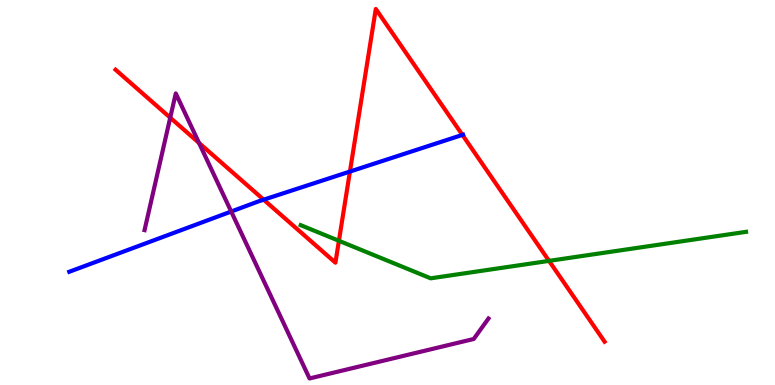[{'lines': ['blue', 'red'], 'intersections': [{'x': 3.4, 'y': 4.81}, {'x': 4.52, 'y': 5.54}, {'x': 5.97, 'y': 6.5}]}, {'lines': ['green', 'red'], 'intersections': [{'x': 4.37, 'y': 3.75}, {'x': 7.08, 'y': 3.22}]}, {'lines': ['purple', 'red'], 'intersections': [{'x': 2.2, 'y': 6.94}, {'x': 2.57, 'y': 6.29}]}, {'lines': ['blue', 'green'], 'intersections': []}, {'lines': ['blue', 'purple'], 'intersections': [{'x': 2.98, 'y': 4.51}]}, {'lines': ['green', 'purple'], 'intersections': []}]